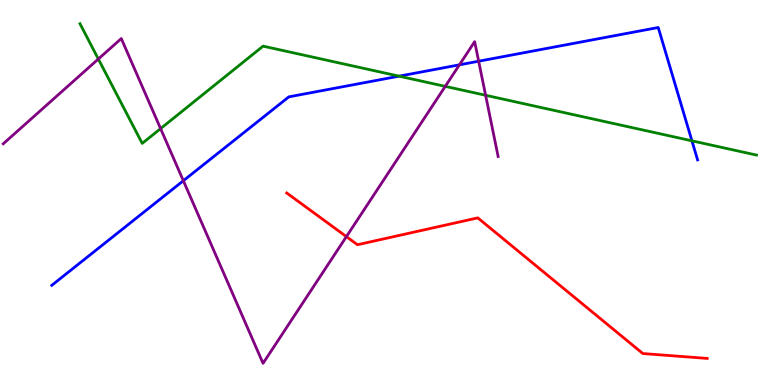[{'lines': ['blue', 'red'], 'intersections': []}, {'lines': ['green', 'red'], 'intersections': []}, {'lines': ['purple', 'red'], 'intersections': [{'x': 4.47, 'y': 3.85}]}, {'lines': ['blue', 'green'], 'intersections': [{'x': 5.15, 'y': 8.02}, {'x': 8.93, 'y': 6.34}]}, {'lines': ['blue', 'purple'], 'intersections': [{'x': 2.37, 'y': 5.31}, {'x': 5.93, 'y': 8.32}, {'x': 6.18, 'y': 8.41}]}, {'lines': ['green', 'purple'], 'intersections': [{'x': 1.27, 'y': 8.47}, {'x': 2.07, 'y': 6.66}, {'x': 5.75, 'y': 7.76}, {'x': 6.27, 'y': 7.53}]}]